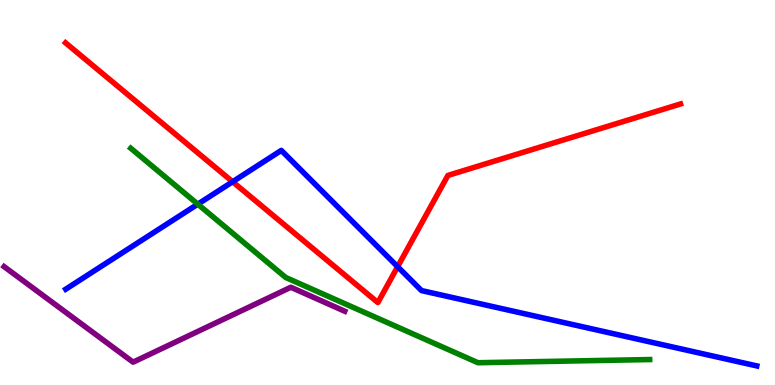[{'lines': ['blue', 'red'], 'intersections': [{'x': 3.0, 'y': 5.28}, {'x': 5.13, 'y': 3.07}]}, {'lines': ['green', 'red'], 'intersections': []}, {'lines': ['purple', 'red'], 'intersections': []}, {'lines': ['blue', 'green'], 'intersections': [{'x': 2.55, 'y': 4.7}]}, {'lines': ['blue', 'purple'], 'intersections': []}, {'lines': ['green', 'purple'], 'intersections': []}]